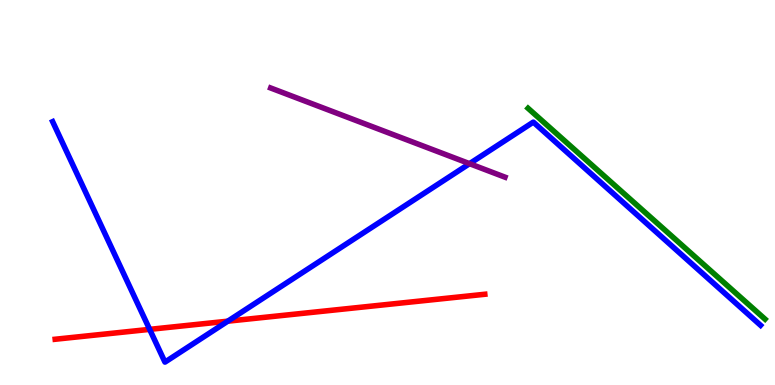[{'lines': ['blue', 'red'], 'intersections': [{'x': 1.93, 'y': 1.45}, {'x': 2.94, 'y': 1.66}]}, {'lines': ['green', 'red'], 'intersections': []}, {'lines': ['purple', 'red'], 'intersections': []}, {'lines': ['blue', 'green'], 'intersections': []}, {'lines': ['blue', 'purple'], 'intersections': [{'x': 6.06, 'y': 5.75}]}, {'lines': ['green', 'purple'], 'intersections': []}]